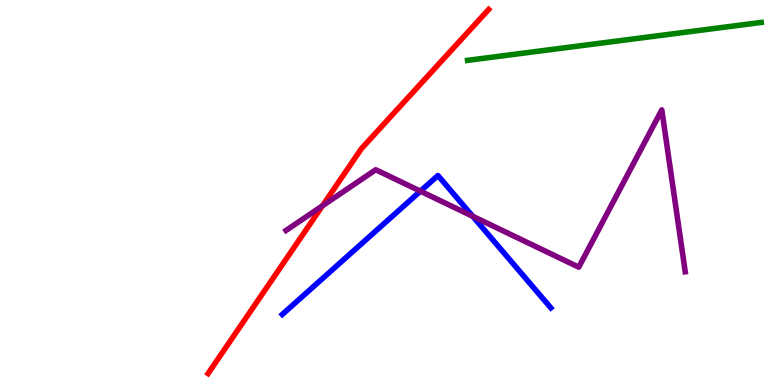[{'lines': ['blue', 'red'], 'intersections': []}, {'lines': ['green', 'red'], 'intersections': []}, {'lines': ['purple', 'red'], 'intersections': [{'x': 4.16, 'y': 4.65}]}, {'lines': ['blue', 'green'], 'intersections': []}, {'lines': ['blue', 'purple'], 'intersections': [{'x': 5.42, 'y': 5.03}, {'x': 6.1, 'y': 4.38}]}, {'lines': ['green', 'purple'], 'intersections': []}]